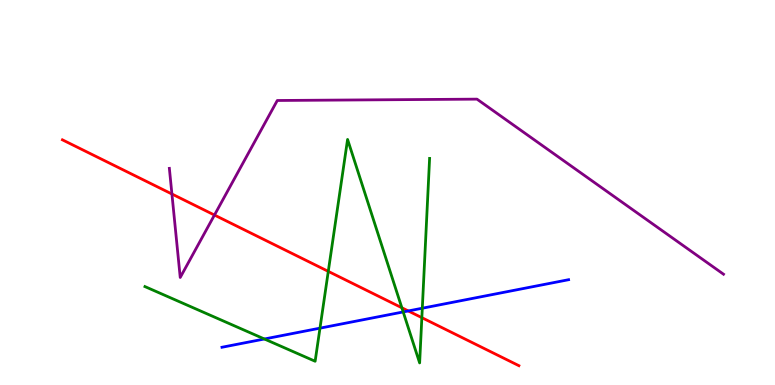[{'lines': ['blue', 'red'], 'intersections': [{'x': 5.27, 'y': 1.92}]}, {'lines': ['green', 'red'], 'intersections': [{'x': 4.24, 'y': 2.95}, {'x': 5.19, 'y': 2.01}, {'x': 5.44, 'y': 1.75}]}, {'lines': ['purple', 'red'], 'intersections': [{'x': 2.22, 'y': 4.96}, {'x': 2.77, 'y': 4.41}]}, {'lines': ['blue', 'green'], 'intersections': [{'x': 3.41, 'y': 1.2}, {'x': 4.13, 'y': 1.48}, {'x': 5.2, 'y': 1.9}, {'x': 5.45, 'y': 1.99}]}, {'lines': ['blue', 'purple'], 'intersections': []}, {'lines': ['green', 'purple'], 'intersections': []}]